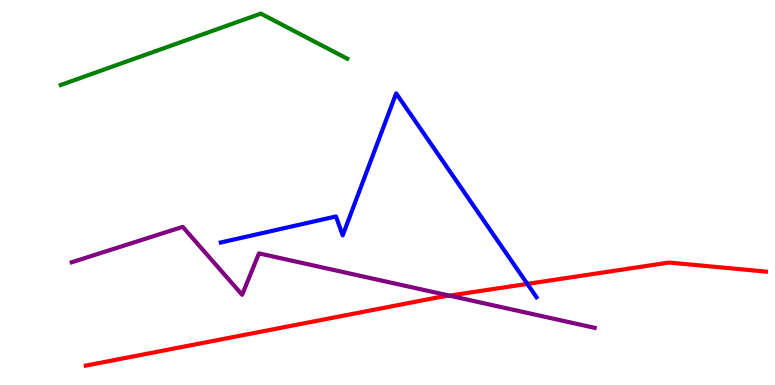[{'lines': ['blue', 'red'], 'intersections': [{'x': 6.8, 'y': 2.63}]}, {'lines': ['green', 'red'], 'intersections': []}, {'lines': ['purple', 'red'], 'intersections': [{'x': 5.8, 'y': 2.32}]}, {'lines': ['blue', 'green'], 'intersections': []}, {'lines': ['blue', 'purple'], 'intersections': []}, {'lines': ['green', 'purple'], 'intersections': []}]